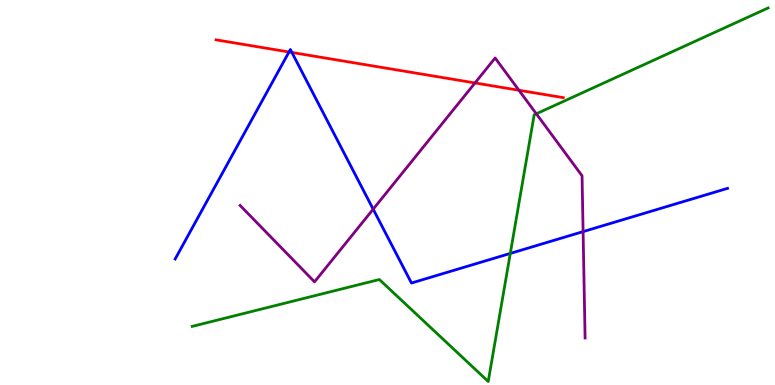[{'lines': ['blue', 'red'], 'intersections': [{'x': 3.73, 'y': 8.65}, {'x': 3.77, 'y': 8.64}]}, {'lines': ['green', 'red'], 'intersections': []}, {'lines': ['purple', 'red'], 'intersections': [{'x': 6.13, 'y': 7.85}, {'x': 6.7, 'y': 7.66}]}, {'lines': ['blue', 'green'], 'intersections': [{'x': 6.58, 'y': 3.42}]}, {'lines': ['blue', 'purple'], 'intersections': [{'x': 4.82, 'y': 4.57}, {'x': 7.52, 'y': 3.98}]}, {'lines': ['green', 'purple'], 'intersections': [{'x': 6.92, 'y': 7.04}]}]